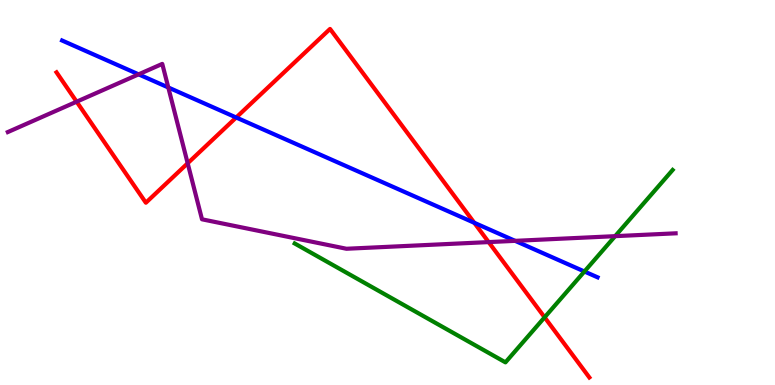[{'lines': ['blue', 'red'], 'intersections': [{'x': 3.05, 'y': 6.95}, {'x': 6.12, 'y': 4.21}]}, {'lines': ['green', 'red'], 'intersections': [{'x': 7.03, 'y': 1.76}]}, {'lines': ['purple', 'red'], 'intersections': [{'x': 0.989, 'y': 7.36}, {'x': 2.42, 'y': 5.76}, {'x': 6.31, 'y': 3.71}]}, {'lines': ['blue', 'green'], 'intersections': [{'x': 7.54, 'y': 2.95}]}, {'lines': ['blue', 'purple'], 'intersections': [{'x': 1.79, 'y': 8.07}, {'x': 2.17, 'y': 7.73}, {'x': 6.65, 'y': 3.74}]}, {'lines': ['green', 'purple'], 'intersections': [{'x': 7.94, 'y': 3.87}]}]